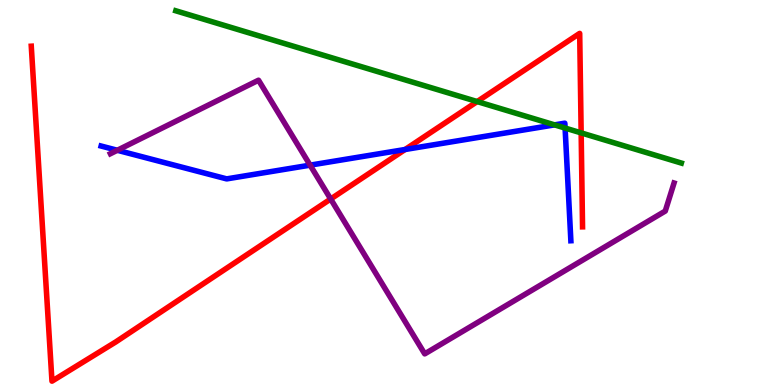[{'lines': ['blue', 'red'], 'intersections': [{'x': 5.23, 'y': 6.12}]}, {'lines': ['green', 'red'], 'intersections': [{'x': 6.16, 'y': 7.36}, {'x': 7.5, 'y': 6.55}]}, {'lines': ['purple', 'red'], 'intersections': [{'x': 4.27, 'y': 4.83}]}, {'lines': ['blue', 'green'], 'intersections': [{'x': 7.16, 'y': 6.76}, {'x': 7.29, 'y': 6.67}]}, {'lines': ['blue', 'purple'], 'intersections': [{'x': 1.51, 'y': 6.1}, {'x': 4.0, 'y': 5.71}]}, {'lines': ['green', 'purple'], 'intersections': []}]